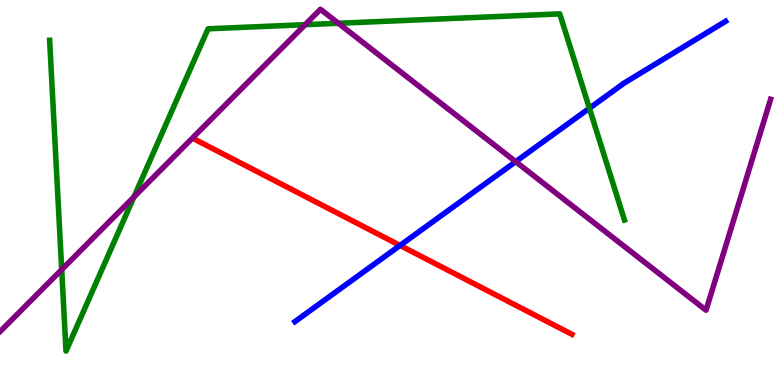[{'lines': ['blue', 'red'], 'intersections': [{'x': 5.16, 'y': 3.62}]}, {'lines': ['green', 'red'], 'intersections': []}, {'lines': ['purple', 'red'], 'intersections': []}, {'lines': ['blue', 'green'], 'intersections': [{'x': 7.61, 'y': 7.19}]}, {'lines': ['blue', 'purple'], 'intersections': [{'x': 6.65, 'y': 5.8}]}, {'lines': ['green', 'purple'], 'intersections': [{'x': 0.796, 'y': 3.0}, {'x': 1.73, 'y': 4.88}, {'x': 3.94, 'y': 9.36}, {'x': 4.37, 'y': 9.4}]}]